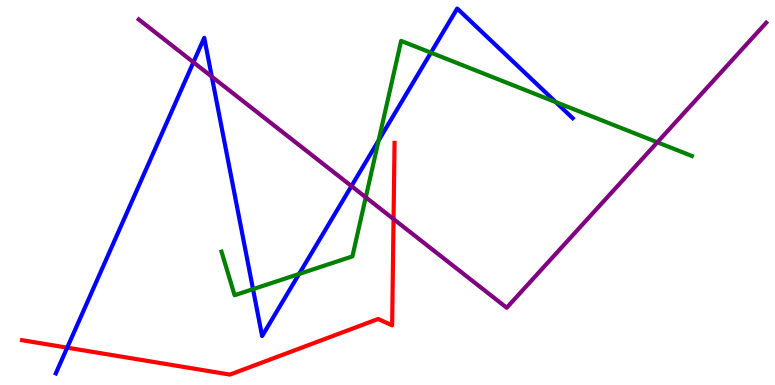[{'lines': ['blue', 'red'], 'intersections': [{'x': 0.867, 'y': 0.97}]}, {'lines': ['green', 'red'], 'intersections': []}, {'lines': ['purple', 'red'], 'intersections': [{'x': 5.08, 'y': 4.31}]}, {'lines': ['blue', 'green'], 'intersections': [{'x': 3.26, 'y': 2.49}, {'x': 3.86, 'y': 2.88}, {'x': 4.89, 'y': 6.35}, {'x': 5.56, 'y': 8.63}, {'x': 7.17, 'y': 7.35}]}, {'lines': ['blue', 'purple'], 'intersections': [{'x': 2.5, 'y': 8.38}, {'x': 2.73, 'y': 8.01}, {'x': 4.53, 'y': 5.17}]}, {'lines': ['green', 'purple'], 'intersections': [{'x': 4.72, 'y': 4.88}, {'x': 8.48, 'y': 6.3}]}]